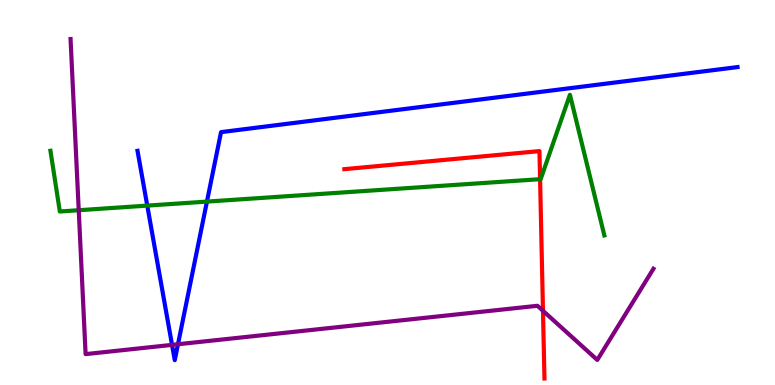[{'lines': ['blue', 'red'], 'intersections': []}, {'lines': ['green', 'red'], 'intersections': [{'x': 6.97, 'y': 5.35}]}, {'lines': ['purple', 'red'], 'intersections': [{'x': 7.01, 'y': 1.93}]}, {'lines': ['blue', 'green'], 'intersections': [{'x': 1.9, 'y': 4.66}, {'x': 2.67, 'y': 4.76}]}, {'lines': ['blue', 'purple'], 'intersections': [{'x': 2.22, 'y': 1.04}, {'x': 2.3, 'y': 1.06}]}, {'lines': ['green', 'purple'], 'intersections': [{'x': 1.02, 'y': 4.54}]}]